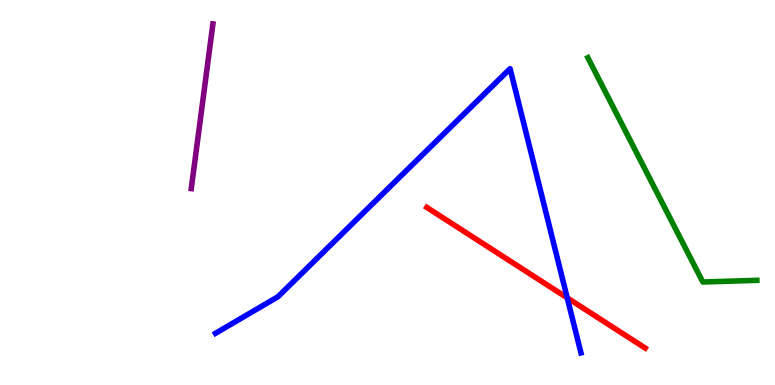[{'lines': ['blue', 'red'], 'intersections': [{'x': 7.32, 'y': 2.26}]}, {'lines': ['green', 'red'], 'intersections': []}, {'lines': ['purple', 'red'], 'intersections': []}, {'lines': ['blue', 'green'], 'intersections': []}, {'lines': ['blue', 'purple'], 'intersections': []}, {'lines': ['green', 'purple'], 'intersections': []}]